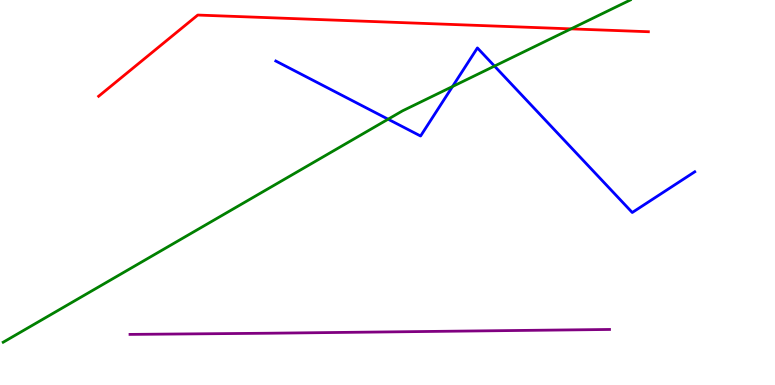[{'lines': ['blue', 'red'], 'intersections': []}, {'lines': ['green', 'red'], 'intersections': [{'x': 7.37, 'y': 9.25}]}, {'lines': ['purple', 'red'], 'intersections': []}, {'lines': ['blue', 'green'], 'intersections': [{'x': 5.01, 'y': 6.9}, {'x': 5.84, 'y': 7.75}, {'x': 6.38, 'y': 8.28}]}, {'lines': ['blue', 'purple'], 'intersections': []}, {'lines': ['green', 'purple'], 'intersections': []}]